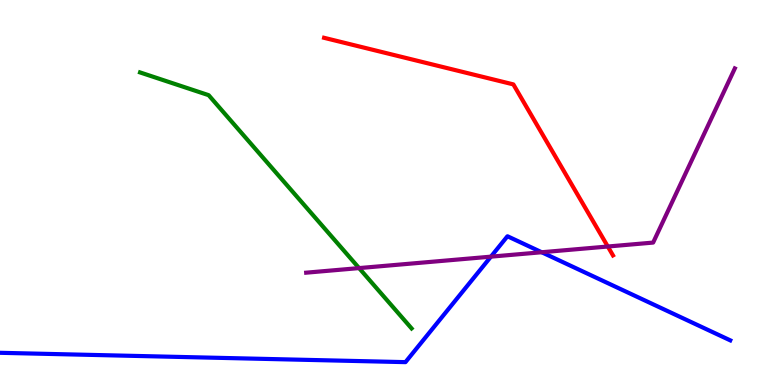[{'lines': ['blue', 'red'], 'intersections': []}, {'lines': ['green', 'red'], 'intersections': []}, {'lines': ['purple', 'red'], 'intersections': [{'x': 7.84, 'y': 3.6}]}, {'lines': ['blue', 'green'], 'intersections': []}, {'lines': ['blue', 'purple'], 'intersections': [{'x': 6.33, 'y': 3.33}, {'x': 6.99, 'y': 3.45}]}, {'lines': ['green', 'purple'], 'intersections': [{'x': 4.63, 'y': 3.04}]}]